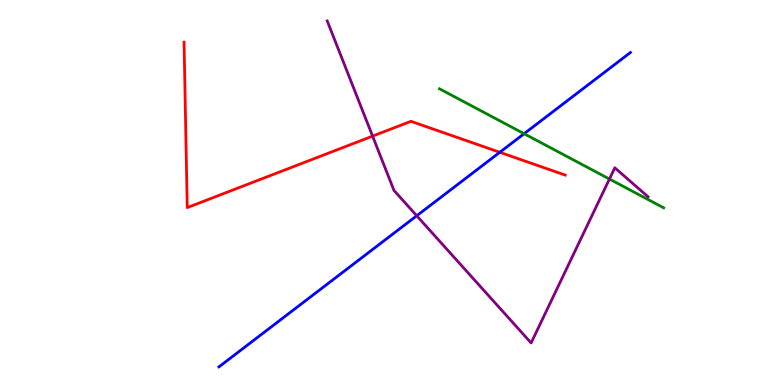[{'lines': ['blue', 'red'], 'intersections': [{'x': 6.45, 'y': 6.04}]}, {'lines': ['green', 'red'], 'intersections': []}, {'lines': ['purple', 'red'], 'intersections': [{'x': 4.81, 'y': 6.46}]}, {'lines': ['blue', 'green'], 'intersections': [{'x': 6.76, 'y': 6.53}]}, {'lines': ['blue', 'purple'], 'intersections': [{'x': 5.38, 'y': 4.4}]}, {'lines': ['green', 'purple'], 'intersections': [{'x': 7.86, 'y': 5.35}]}]